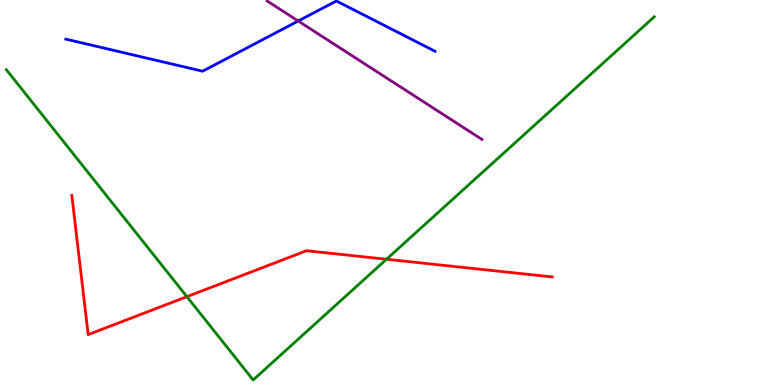[{'lines': ['blue', 'red'], 'intersections': []}, {'lines': ['green', 'red'], 'intersections': [{'x': 2.41, 'y': 2.29}, {'x': 4.99, 'y': 3.27}]}, {'lines': ['purple', 'red'], 'intersections': []}, {'lines': ['blue', 'green'], 'intersections': []}, {'lines': ['blue', 'purple'], 'intersections': [{'x': 3.85, 'y': 9.45}]}, {'lines': ['green', 'purple'], 'intersections': []}]